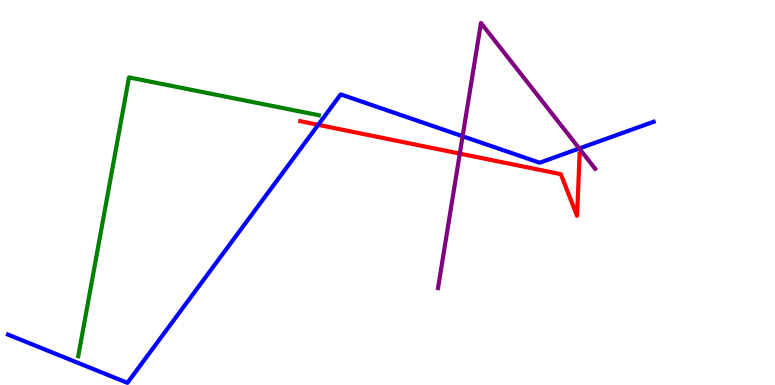[{'lines': ['blue', 'red'], 'intersections': [{'x': 4.11, 'y': 6.76}]}, {'lines': ['green', 'red'], 'intersections': []}, {'lines': ['purple', 'red'], 'intersections': [{'x': 5.93, 'y': 6.01}]}, {'lines': ['blue', 'green'], 'intersections': []}, {'lines': ['blue', 'purple'], 'intersections': [{'x': 5.97, 'y': 6.46}, {'x': 7.47, 'y': 6.14}]}, {'lines': ['green', 'purple'], 'intersections': []}]